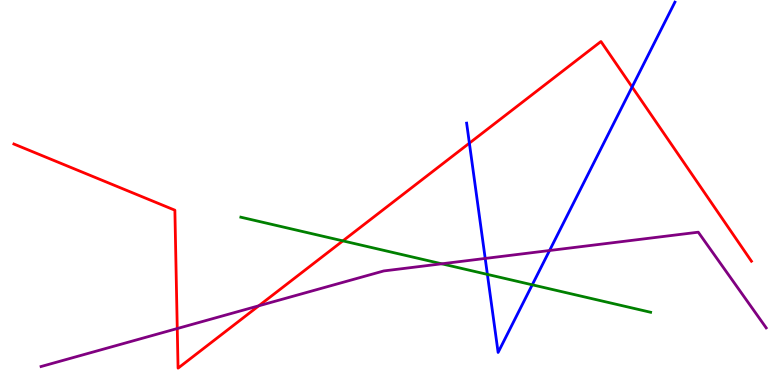[{'lines': ['blue', 'red'], 'intersections': [{'x': 6.06, 'y': 6.28}, {'x': 8.16, 'y': 7.74}]}, {'lines': ['green', 'red'], 'intersections': [{'x': 4.42, 'y': 3.74}]}, {'lines': ['purple', 'red'], 'intersections': [{'x': 2.29, 'y': 1.47}, {'x': 3.34, 'y': 2.06}]}, {'lines': ['blue', 'green'], 'intersections': [{'x': 6.29, 'y': 2.87}, {'x': 6.87, 'y': 2.6}]}, {'lines': ['blue', 'purple'], 'intersections': [{'x': 6.26, 'y': 3.29}, {'x': 7.09, 'y': 3.49}]}, {'lines': ['green', 'purple'], 'intersections': [{'x': 5.7, 'y': 3.15}]}]